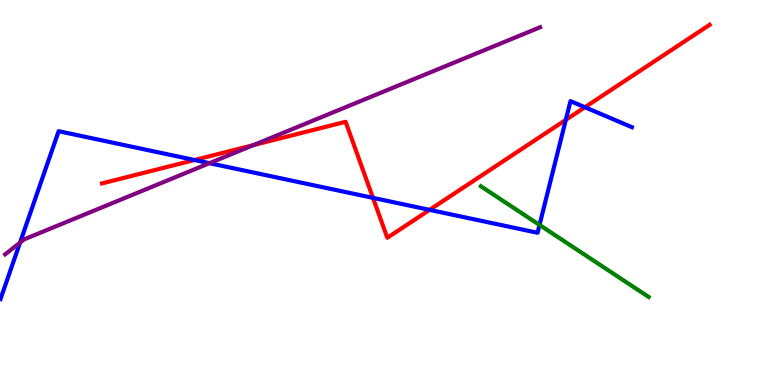[{'lines': ['blue', 'red'], 'intersections': [{'x': 2.51, 'y': 5.84}, {'x': 4.81, 'y': 4.86}, {'x': 5.54, 'y': 4.55}, {'x': 7.3, 'y': 6.89}, {'x': 7.55, 'y': 7.21}]}, {'lines': ['green', 'red'], 'intersections': []}, {'lines': ['purple', 'red'], 'intersections': [{'x': 3.27, 'y': 6.23}]}, {'lines': ['blue', 'green'], 'intersections': [{'x': 6.96, 'y': 4.16}]}, {'lines': ['blue', 'purple'], 'intersections': [{'x': 0.259, 'y': 3.7}, {'x': 2.7, 'y': 5.76}]}, {'lines': ['green', 'purple'], 'intersections': []}]